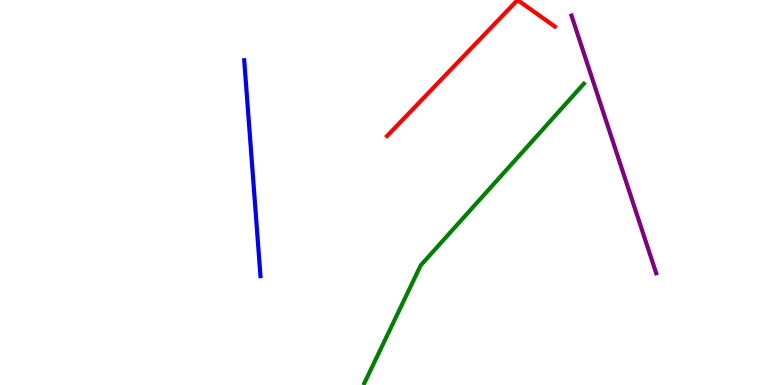[{'lines': ['blue', 'red'], 'intersections': []}, {'lines': ['green', 'red'], 'intersections': []}, {'lines': ['purple', 'red'], 'intersections': []}, {'lines': ['blue', 'green'], 'intersections': []}, {'lines': ['blue', 'purple'], 'intersections': []}, {'lines': ['green', 'purple'], 'intersections': []}]